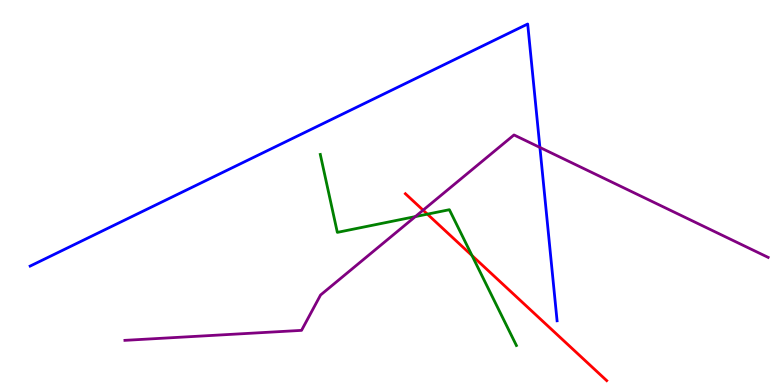[{'lines': ['blue', 'red'], 'intersections': []}, {'lines': ['green', 'red'], 'intersections': [{'x': 5.51, 'y': 4.44}, {'x': 6.09, 'y': 3.36}]}, {'lines': ['purple', 'red'], 'intersections': [{'x': 5.46, 'y': 4.54}]}, {'lines': ['blue', 'green'], 'intersections': []}, {'lines': ['blue', 'purple'], 'intersections': [{'x': 6.97, 'y': 6.17}]}, {'lines': ['green', 'purple'], 'intersections': [{'x': 5.36, 'y': 4.37}]}]